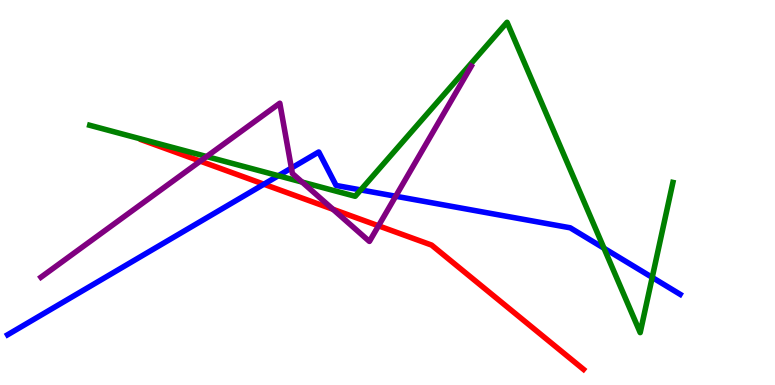[{'lines': ['blue', 'red'], 'intersections': [{'x': 3.41, 'y': 5.22}]}, {'lines': ['green', 'red'], 'intersections': []}, {'lines': ['purple', 'red'], 'intersections': [{'x': 2.58, 'y': 5.81}, {'x': 4.3, 'y': 4.56}, {'x': 4.88, 'y': 4.13}]}, {'lines': ['blue', 'green'], 'intersections': [{'x': 3.59, 'y': 5.44}, {'x': 4.65, 'y': 5.07}, {'x': 7.79, 'y': 3.55}, {'x': 8.42, 'y': 2.79}]}, {'lines': ['blue', 'purple'], 'intersections': [{'x': 3.76, 'y': 5.63}, {'x': 5.11, 'y': 4.9}]}, {'lines': ['green', 'purple'], 'intersections': [{'x': 2.67, 'y': 5.93}, {'x': 3.9, 'y': 5.27}]}]